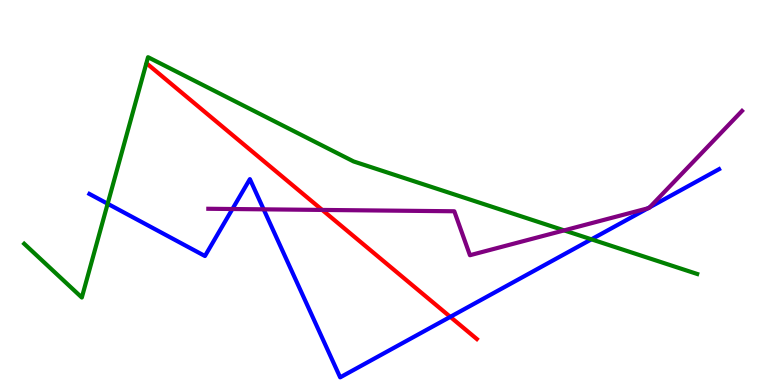[{'lines': ['blue', 'red'], 'intersections': [{'x': 5.81, 'y': 1.77}]}, {'lines': ['green', 'red'], 'intersections': []}, {'lines': ['purple', 'red'], 'intersections': [{'x': 4.16, 'y': 4.55}]}, {'lines': ['blue', 'green'], 'intersections': [{'x': 1.39, 'y': 4.71}, {'x': 7.63, 'y': 3.78}]}, {'lines': ['blue', 'purple'], 'intersections': [{'x': 3.0, 'y': 4.57}, {'x': 3.4, 'y': 4.56}, {'x': 8.36, 'y': 4.59}, {'x': 8.38, 'y': 4.62}]}, {'lines': ['green', 'purple'], 'intersections': [{'x': 7.28, 'y': 4.02}]}]